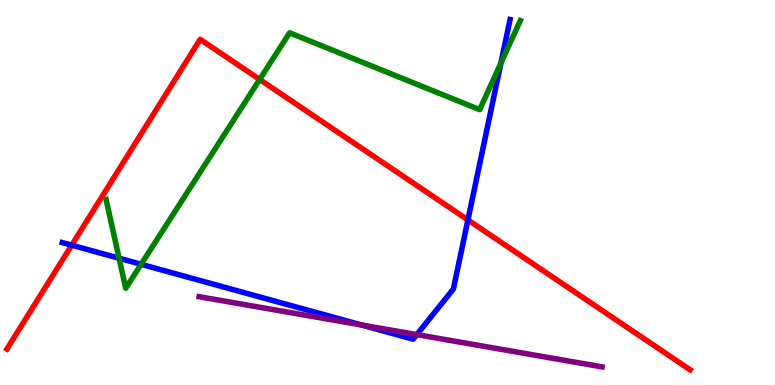[{'lines': ['blue', 'red'], 'intersections': [{'x': 0.925, 'y': 3.63}, {'x': 6.04, 'y': 4.29}]}, {'lines': ['green', 'red'], 'intersections': [{'x': 3.35, 'y': 7.94}]}, {'lines': ['purple', 'red'], 'intersections': []}, {'lines': ['blue', 'green'], 'intersections': [{'x': 1.54, 'y': 3.29}, {'x': 1.82, 'y': 3.13}, {'x': 6.46, 'y': 8.36}]}, {'lines': ['blue', 'purple'], 'intersections': [{'x': 4.67, 'y': 1.56}, {'x': 5.38, 'y': 1.31}]}, {'lines': ['green', 'purple'], 'intersections': []}]